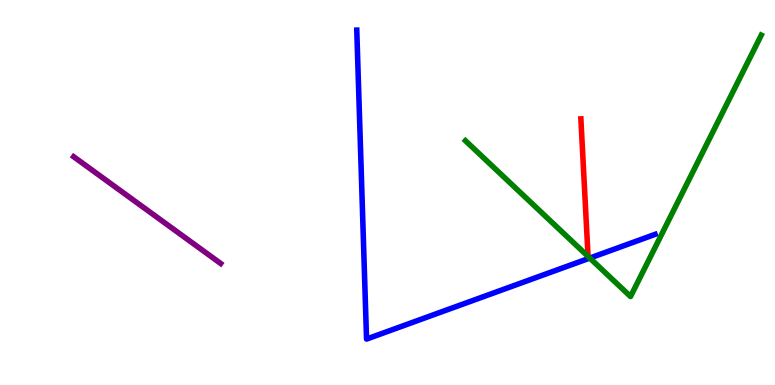[{'lines': ['blue', 'red'], 'intersections': []}, {'lines': ['green', 'red'], 'intersections': []}, {'lines': ['purple', 'red'], 'intersections': []}, {'lines': ['blue', 'green'], 'intersections': [{'x': 7.61, 'y': 3.3}]}, {'lines': ['blue', 'purple'], 'intersections': []}, {'lines': ['green', 'purple'], 'intersections': []}]